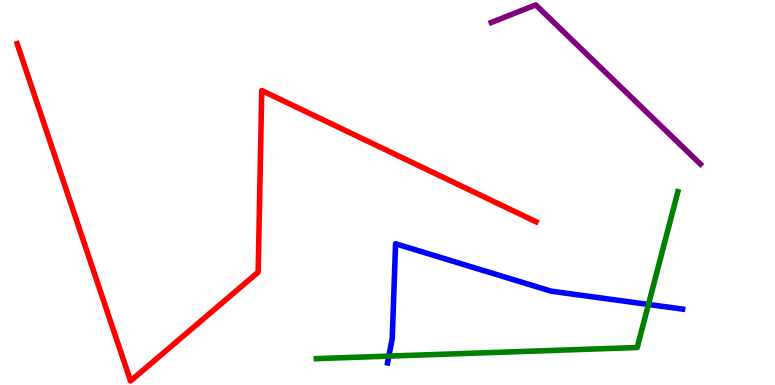[{'lines': ['blue', 'red'], 'intersections': []}, {'lines': ['green', 'red'], 'intersections': []}, {'lines': ['purple', 'red'], 'intersections': []}, {'lines': ['blue', 'green'], 'intersections': [{'x': 5.02, 'y': 0.75}, {'x': 8.37, 'y': 2.09}]}, {'lines': ['blue', 'purple'], 'intersections': []}, {'lines': ['green', 'purple'], 'intersections': []}]